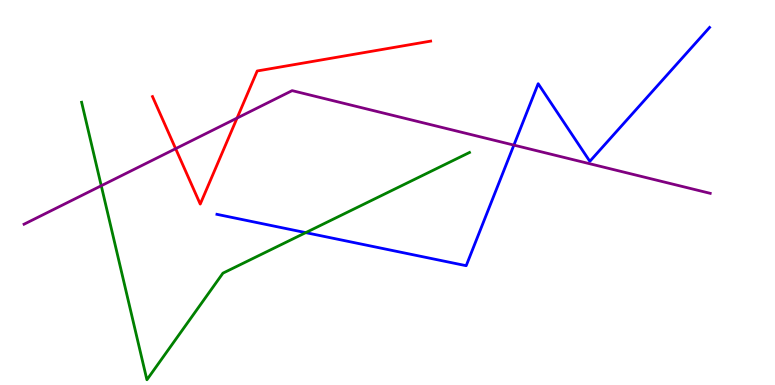[{'lines': ['blue', 'red'], 'intersections': []}, {'lines': ['green', 'red'], 'intersections': []}, {'lines': ['purple', 'red'], 'intersections': [{'x': 2.27, 'y': 6.14}, {'x': 3.06, 'y': 6.93}]}, {'lines': ['blue', 'green'], 'intersections': [{'x': 3.94, 'y': 3.96}]}, {'lines': ['blue', 'purple'], 'intersections': [{'x': 6.63, 'y': 6.23}]}, {'lines': ['green', 'purple'], 'intersections': [{'x': 1.31, 'y': 5.18}]}]